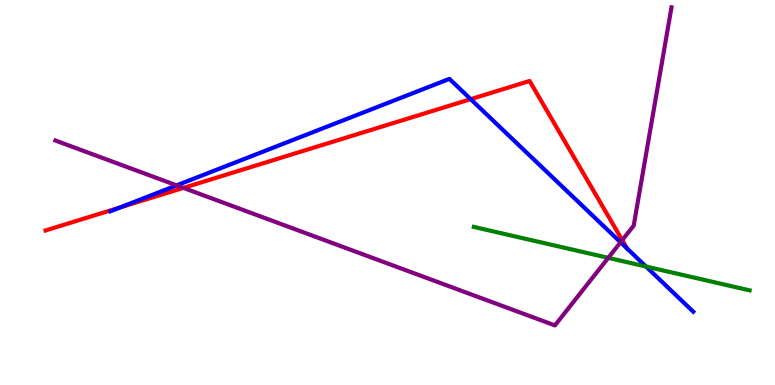[{'lines': ['blue', 'red'], 'intersections': [{'x': 1.55, 'y': 4.61}, {'x': 6.07, 'y': 7.42}, {'x': 8.09, 'y': 3.54}]}, {'lines': ['green', 'red'], 'intersections': []}, {'lines': ['purple', 'red'], 'intersections': [{'x': 2.37, 'y': 5.12}, {'x': 8.03, 'y': 3.76}]}, {'lines': ['blue', 'green'], 'intersections': [{'x': 8.33, 'y': 3.08}]}, {'lines': ['blue', 'purple'], 'intersections': [{'x': 2.28, 'y': 5.18}, {'x': 8.01, 'y': 3.71}]}, {'lines': ['green', 'purple'], 'intersections': [{'x': 7.85, 'y': 3.3}]}]